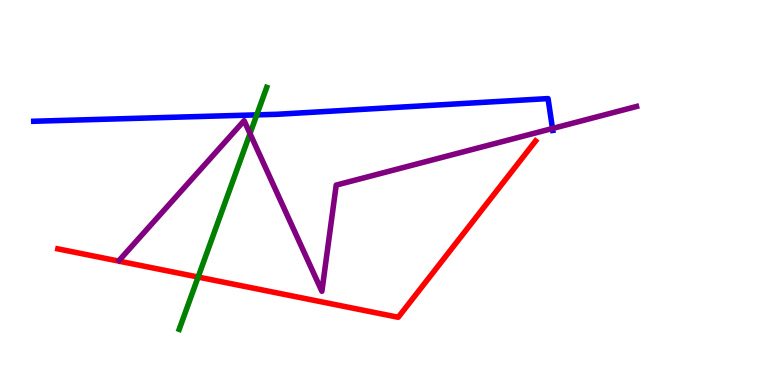[{'lines': ['blue', 'red'], 'intersections': []}, {'lines': ['green', 'red'], 'intersections': [{'x': 2.56, 'y': 2.8}]}, {'lines': ['purple', 'red'], 'intersections': []}, {'lines': ['blue', 'green'], 'intersections': [{'x': 3.31, 'y': 7.02}]}, {'lines': ['blue', 'purple'], 'intersections': [{'x': 7.13, 'y': 6.66}]}, {'lines': ['green', 'purple'], 'intersections': [{'x': 3.23, 'y': 6.53}]}]